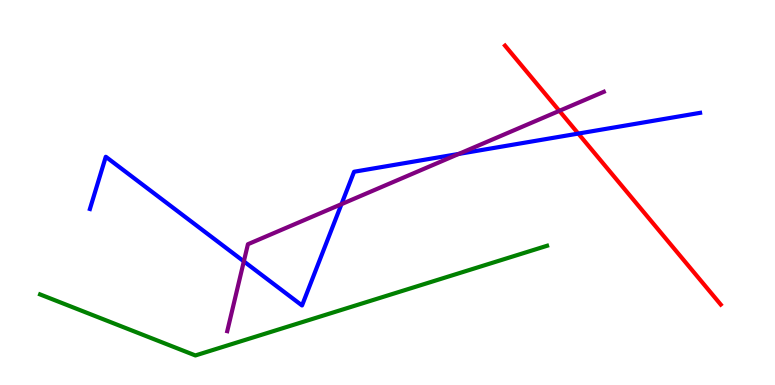[{'lines': ['blue', 'red'], 'intersections': [{'x': 7.46, 'y': 6.53}]}, {'lines': ['green', 'red'], 'intersections': []}, {'lines': ['purple', 'red'], 'intersections': [{'x': 7.22, 'y': 7.12}]}, {'lines': ['blue', 'green'], 'intersections': []}, {'lines': ['blue', 'purple'], 'intersections': [{'x': 3.15, 'y': 3.21}, {'x': 4.41, 'y': 4.7}, {'x': 5.92, 'y': 6.0}]}, {'lines': ['green', 'purple'], 'intersections': []}]